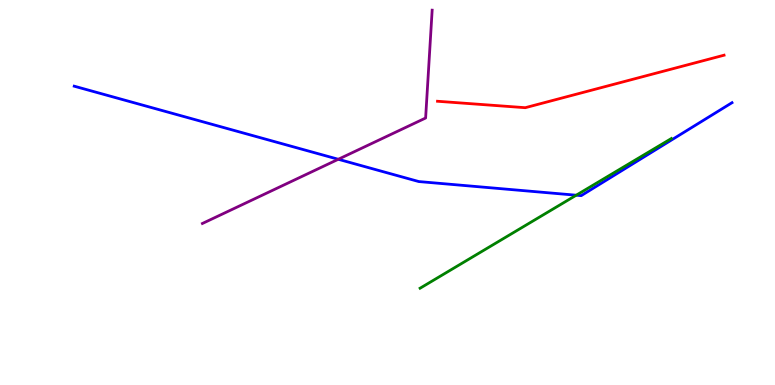[{'lines': ['blue', 'red'], 'intersections': []}, {'lines': ['green', 'red'], 'intersections': []}, {'lines': ['purple', 'red'], 'intersections': []}, {'lines': ['blue', 'green'], 'intersections': [{'x': 7.44, 'y': 4.93}]}, {'lines': ['blue', 'purple'], 'intersections': [{'x': 4.37, 'y': 5.86}]}, {'lines': ['green', 'purple'], 'intersections': []}]